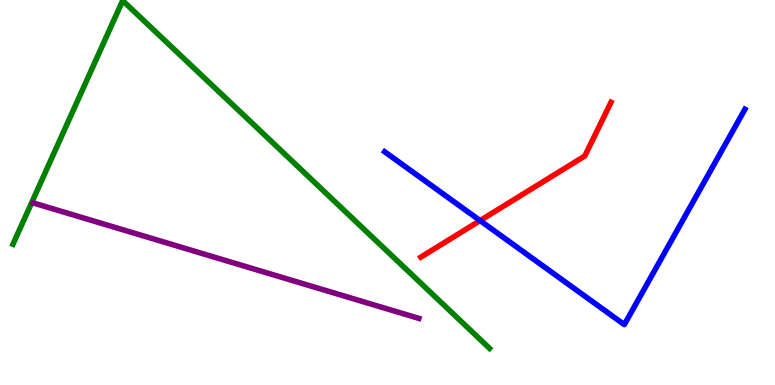[{'lines': ['blue', 'red'], 'intersections': [{'x': 6.19, 'y': 4.27}]}, {'lines': ['green', 'red'], 'intersections': []}, {'lines': ['purple', 'red'], 'intersections': []}, {'lines': ['blue', 'green'], 'intersections': []}, {'lines': ['blue', 'purple'], 'intersections': []}, {'lines': ['green', 'purple'], 'intersections': []}]